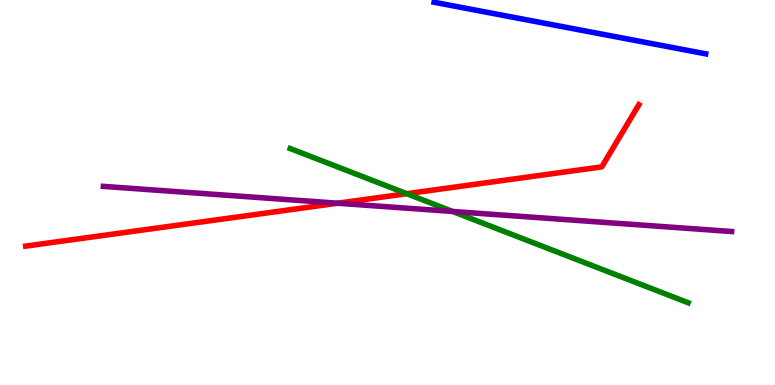[{'lines': ['blue', 'red'], 'intersections': []}, {'lines': ['green', 'red'], 'intersections': [{'x': 5.25, 'y': 4.97}]}, {'lines': ['purple', 'red'], 'intersections': [{'x': 4.36, 'y': 4.72}]}, {'lines': ['blue', 'green'], 'intersections': []}, {'lines': ['blue', 'purple'], 'intersections': []}, {'lines': ['green', 'purple'], 'intersections': [{'x': 5.84, 'y': 4.51}]}]